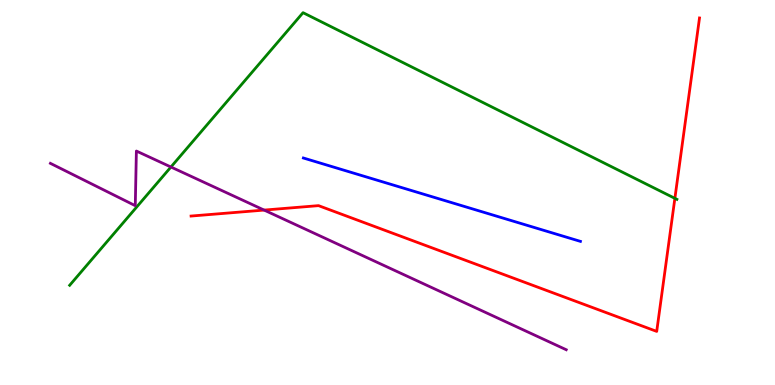[{'lines': ['blue', 'red'], 'intersections': []}, {'lines': ['green', 'red'], 'intersections': [{'x': 8.71, 'y': 4.85}]}, {'lines': ['purple', 'red'], 'intersections': [{'x': 3.41, 'y': 4.54}]}, {'lines': ['blue', 'green'], 'intersections': []}, {'lines': ['blue', 'purple'], 'intersections': []}, {'lines': ['green', 'purple'], 'intersections': [{'x': 2.21, 'y': 5.66}]}]